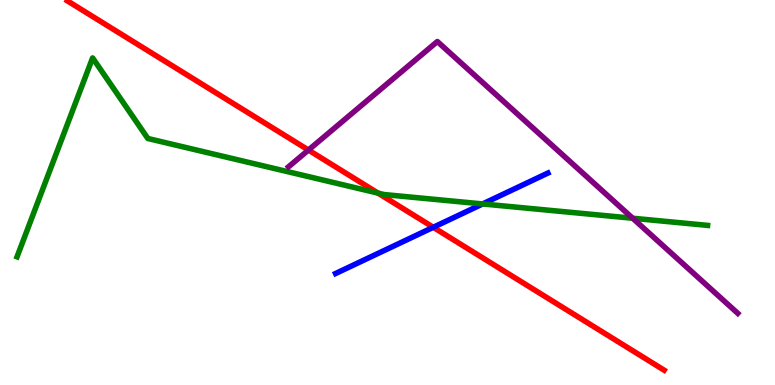[{'lines': ['blue', 'red'], 'intersections': [{'x': 5.59, 'y': 4.1}]}, {'lines': ['green', 'red'], 'intersections': [{'x': 4.88, 'y': 4.98}]}, {'lines': ['purple', 'red'], 'intersections': [{'x': 3.98, 'y': 6.1}]}, {'lines': ['blue', 'green'], 'intersections': [{'x': 6.23, 'y': 4.7}]}, {'lines': ['blue', 'purple'], 'intersections': []}, {'lines': ['green', 'purple'], 'intersections': [{'x': 8.16, 'y': 4.33}]}]